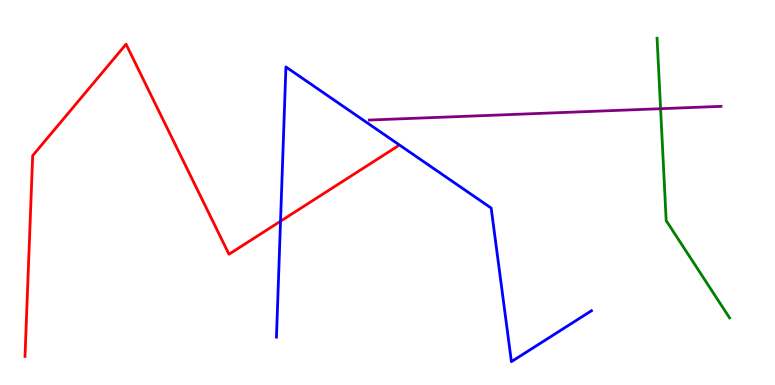[{'lines': ['blue', 'red'], 'intersections': [{'x': 3.62, 'y': 4.25}]}, {'lines': ['green', 'red'], 'intersections': []}, {'lines': ['purple', 'red'], 'intersections': []}, {'lines': ['blue', 'green'], 'intersections': []}, {'lines': ['blue', 'purple'], 'intersections': []}, {'lines': ['green', 'purple'], 'intersections': [{'x': 8.52, 'y': 7.18}]}]